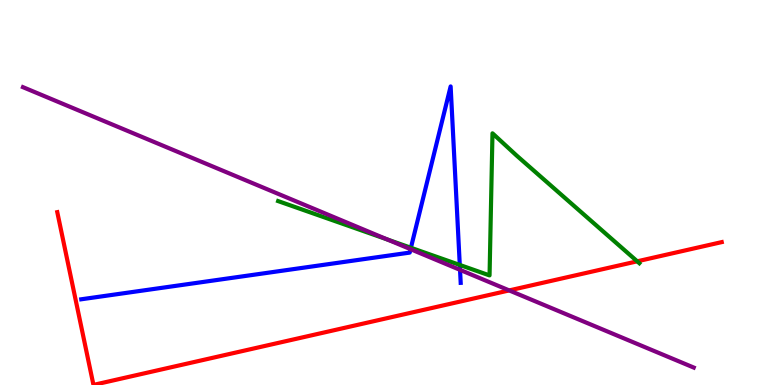[{'lines': ['blue', 'red'], 'intersections': []}, {'lines': ['green', 'red'], 'intersections': [{'x': 8.22, 'y': 3.21}]}, {'lines': ['purple', 'red'], 'intersections': [{'x': 6.57, 'y': 2.46}]}, {'lines': ['blue', 'green'], 'intersections': [{'x': 5.3, 'y': 3.56}, {'x': 5.93, 'y': 3.12}]}, {'lines': ['blue', 'purple'], 'intersections': [{'x': 5.3, 'y': 3.53}, {'x': 5.94, 'y': 2.99}]}, {'lines': ['green', 'purple'], 'intersections': [{'x': 5.0, 'y': 3.78}]}]